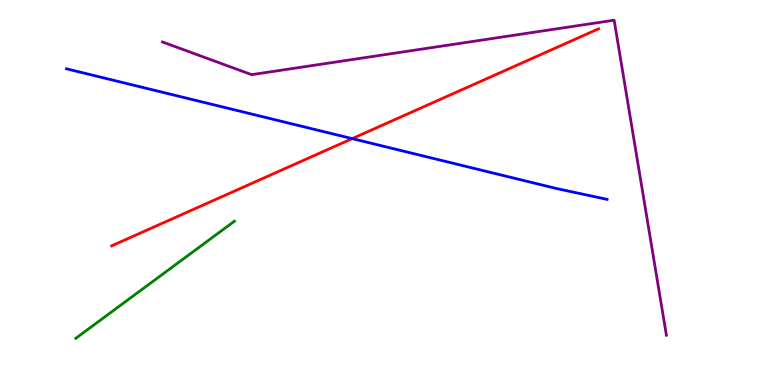[{'lines': ['blue', 'red'], 'intersections': [{'x': 4.54, 'y': 6.4}]}, {'lines': ['green', 'red'], 'intersections': []}, {'lines': ['purple', 'red'], 'intersections': []}, {'lines': ['blue', 'green'], 'intersections': []}, {'lines': ['blue', 'purple'], 'intersections': []}, {'lines': ['green', 'purple'], 'intersections': []}]